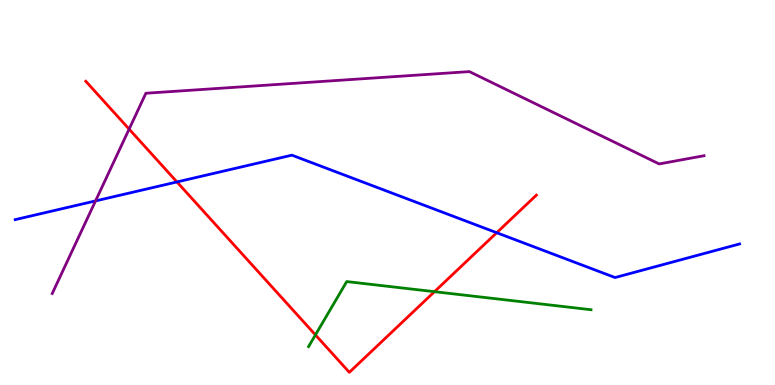[{'lines': ['blue', 'red'], 'intersections': [{'x': 2.28, 'y': 5.27}, {'x': 6.41, 'y': 3.96}]}, {'lines': ['green', 'red'], 'intersections': [{'x': 4.07, 'y': 1.3}, {'x': 5.61, 'y': 2.42}]}, {'lines': ['purple', 'red'], 'intersections': [{'x': 1.67, 'y': 6.65}]}, {'lines': ['blue', 'green'], 'intersections': []}, {'lines': ['blue', 'purple'], 'intersections': [{'x': 1.23, 'y': 4.78}]}, {'lines': ['green', 'purple'], 'intersections': []}]